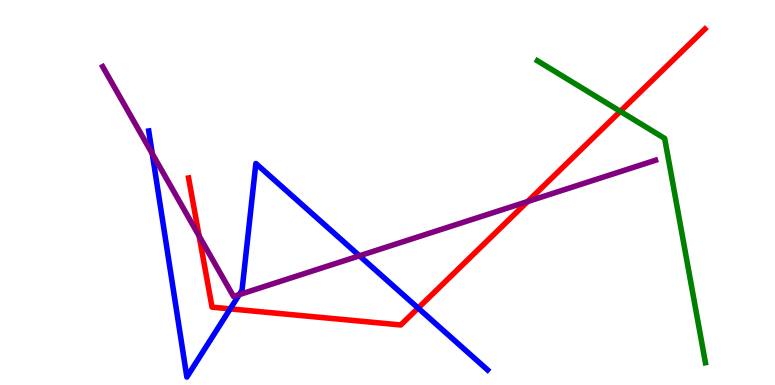[{'lines': ['blue', 'red'], 'intersections': [{'x': 2.97, 'y': 1.98}, {'x': 5.4, 'y': 2.0}]}, {'lines': ['green', 'red'], 'intersections': [{'x': 8.0, 'y': 7.11}]}, {'lines': ['purple', 'red'], 'intersections': [{'x': 2.57, 'y': 3.87}, {'x': 6.81, 'y': 4.77}]}, {'lines': ['blue', 'green'], 'intersections': []}, {'lines': ['blue', 'purple'], 'intersections': [{'x': 1.96, 'y': 6.01}, {'x': 3.09, 'y': 2.35}, {'x': 4.64, 'y': 3.36}]}, {'lines': ['green', 'purple'], 'intersections': []}]